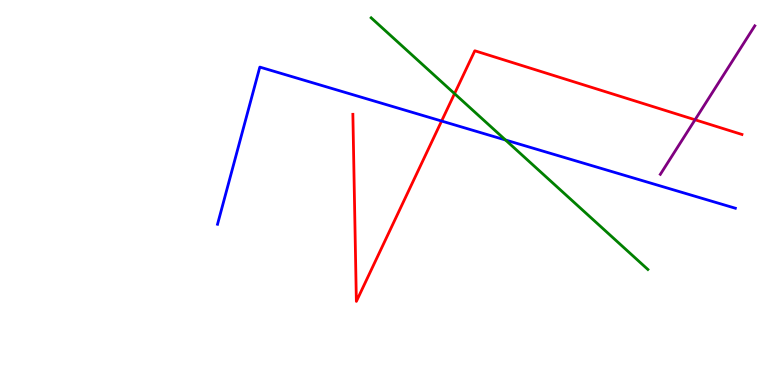[{'lines': ['blue', 'red'], 'intersections': [{'x': 5.7, 'y': 6.86}]}, {'lines': ['green', 'red'], 'intersections': [{'x': 5.87, 'y': 7.57}]}, {'lines': ['purple', 'red'], 'intersections': [{'x': 8.97, 'y': 6.89}]}, {'lines': ['blue', 'green'], 'intersections': [{'x': 6.52, 'y': 6.36}]}, {'lines': ['blue', 'purple'], 'intersections': []}, {'lines': ['green', 'purple'], 'intersections': []}]